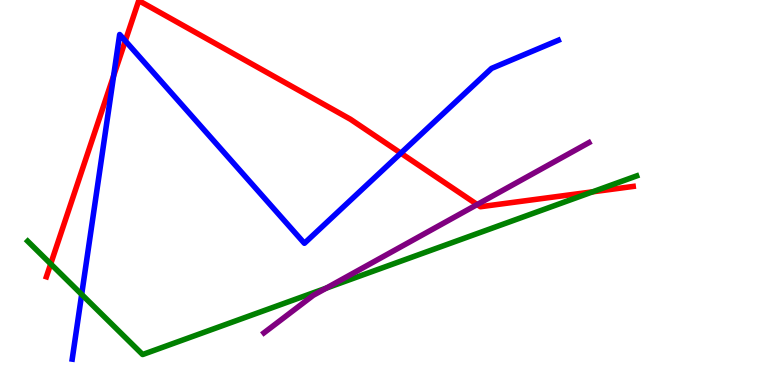[{'lines': ['blue', 'red'], 'intersections': [{'x': 1.47, 'y': 8.03}, {'x': 1.62, 'y': 8.94}, {'x': 5.17, 'y': 6.02}]}, {'lines': ['green', 'red'], 'intersections': [{'x': 0.654, 'y': 3.15}, {'x': 7.65, 'y': 5.02}]}, {'lines': ['purple', 'red'], 'intersections': [{'x': 6.16, 'y': 4.69}]}, {'lines': ['blue', 'green'], 'intersections': [{'x': 1.05, 'y': 2.35}]}, {'lines': ['blue', 'purple'], 'intersections': []}, {'lines': ['green', 'purple'], 'intersections': [{'x': 4.21, 'y': 2.52}]}]